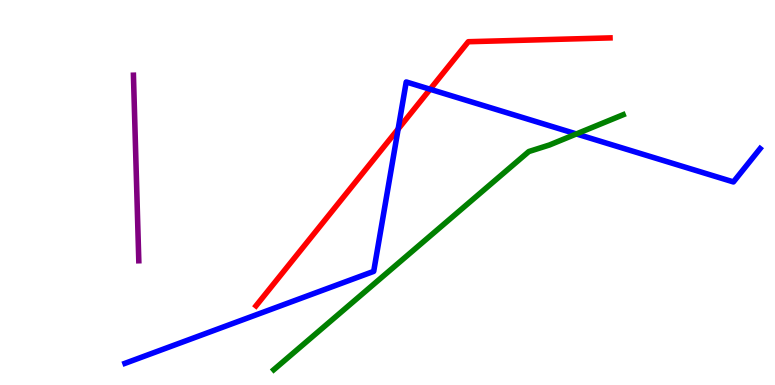[{'lines': ['blue', 'red'], 'intersections': [{'x': 5.14, 'y': 6.65}, {'x': 5.55, 'y': 7.68}]}, {'lines': ['green', 'red'], 'intersections': []}, {'lines': ['purple', 'red'], 'intersections': []}, {'lines': ['blue', 'green'], 'intersections': [{'x': 7.44, 'y': 6.52}]}, {'lines': ['blue', 'purple'], 'intersections': []}, {'lines': ['green', 'purple'], 'intersections': []}]